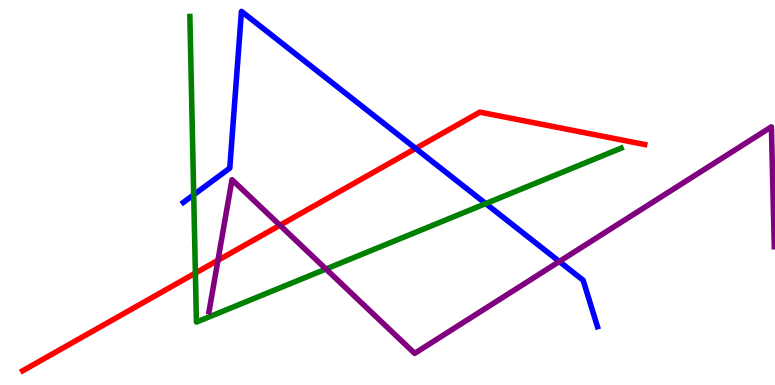[{'lines': ['blue', 'red'], 'intersections': [{'x': 5.36, 'y': 6.14}]}, {'lines': ['green', 'red'], 'intersections': [{'x': 2.52, 'y': 2.91}]}, {'lines': ['purple', 'red'], 'intersections': [{'x': 2.81, 'y': 3.24}, {'x': 3.61, 'y': 4.15}]}, {'lines': ['blue', 'green'], 'intersections': [{'x': 2.5, 'y': 4.94}, {'x': 6.27, 'y': 4.71}]}, {'lines': ['blue', 'purple'], 'intersections': [{'x': 7.22, 'y': 3.21}]}, {'lines': ['green', 'purple'], 'intersections': [{'x': 4.21, 'y': 3.01}]}]